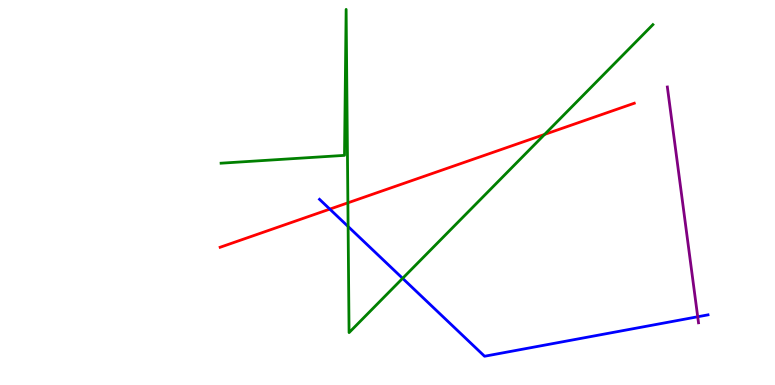[{'lines': ['blue', 'red'], 'intersections': [{'x': 4.26, 'y': 4.57}]}, {'lines': ['green', 'red'], 'intersections': [{'x': 4.49, 'y': 4.73}, {'x': 7.03, 'y': 6.51}]}, {'lines': ['purple', 'red'], 'intersections': []}, {'lines': ['blue', 'green'], 'intersections': [{'x': 4.49, 'y': 4.12}, {'x': 5.2, 'y': 2.77}]}, {'lines': ['blue', 'purple'], 'intersections': [{'x': 9.0, 'y': 1.77}]}, {'lines': ['green', 'purple'], 'intersections': []}]